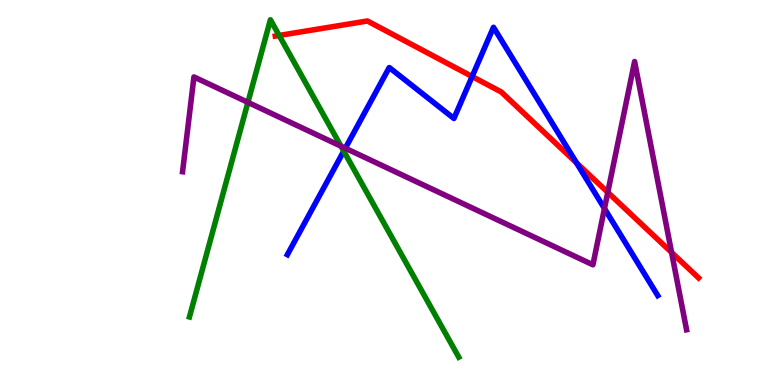[{'lines': ['blue', 'red'], 'intersections': [{'x': 6.09, 'y': 8.01}, {'x': 7.44, 'y': 5.77}]}, {'lines': ['green', 'red'], 'intersections': [{'x': 3.6, 'y': 9.08}]}, {'lines': ['purple', 'red'], 'intersections': [{'x': 7.84, 'y': 5.0}, {'x': 8.67, 'y': 3.44}]}, {'lines': ['blue', 'green'], 'intersections': [{'x': 4.44, 'y': 6.07}]}, {'lines': ['blue', 'purple'], 'intersections': [{'x': 4.46, 'y': 6.15}, {'x': 7.8, 'y': 4.58}]}, {'lines': ['green', 'purple'], 'intersections': [{'x': 3.2, 'y': 7.34}, {'x': 4.4, 'y': 6.2}]}]